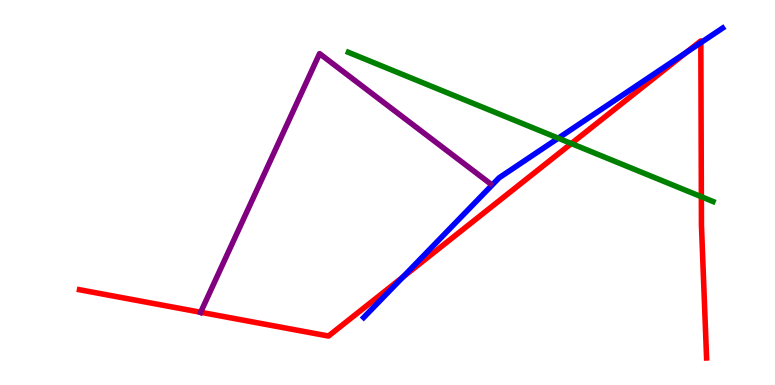[{'lines': ['blue', 'red'], 'intersections': [{'x': 5.2, 'y': 2.8}, {'x': 8.86, 'y': 8.64}, {'x': 9.04, 'y': 8.89}]}, {'lines': ['green', 'red'], 'intersections': [{'x': 7.37, 'y': 6.27}, {'x': 9.05, 'y': 4.89}]}, {'lines': ['purple', 'red'], 'intersections': [{'x': 2.59, 'y': 1.89}]}, {'lines': ['blue', 'green'], 'intersections': [{'x': 7.2, 'y': 6.41}]}, {'lines': ['blue', 'purple'], 'intersections': []}, {'lines': ['green', 'purple'], 'intersections': []}]